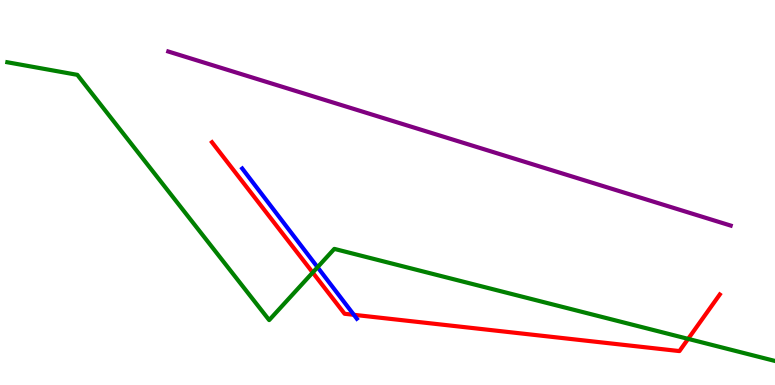[{'lines': ['blue', 'red'], 'intersections': [{'x': 4.57, 'y': 1.82}]}, {'lines': ['green', 'red'], 'intersections': [{'x': 4.03, 'y': 2.92}, {'x': 8.88, 'y': 1.2}]}, {'lines': ['purple', 'red'], 'intersections': []}, {'lines': ['blue', 'green'], 'intersections': [{'x': 4.1, 'y': 3.06}]}, {'lines': ['blue', 'purple'], 'intersections': []}, {'lines': ['green', 'purple'], 'intersections': []}]